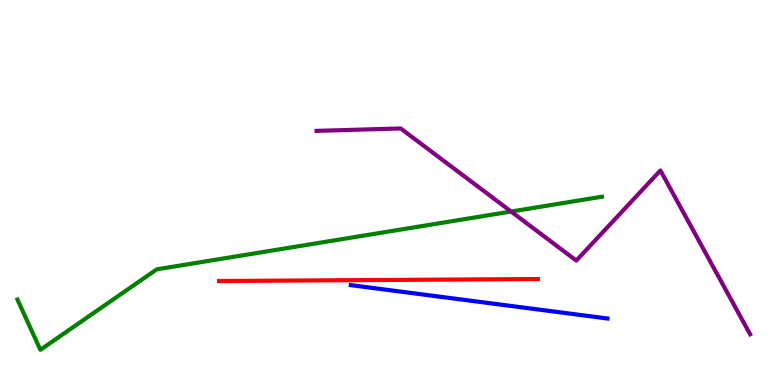[{'lines': ['blue', 'red'], 'intersections': []}, {'lines': ['green', 'red'], 'intersections': []}, {'lines': ['purple', 'red'], 'intersections': []}, {'lines': ['blue', 'green'], 'intersections': []}, {'lines': ['blue', 'purple'], 'intersections': []}, {'lines': ['green', 'purple'], 'intersections': [{'x': 6.6, 'y': 4.51}]}]